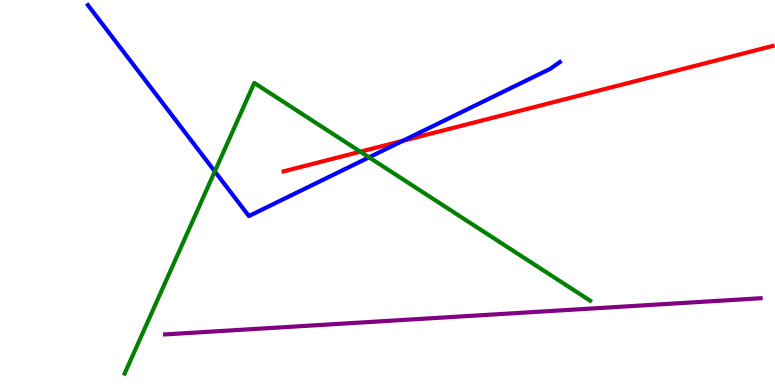[{'lines': ['blue', 'red'], 'intersections': [{'x': 5.2, 'y': 6.34}]}, {'lines': ['green', 'red'], 'intersections': [{'x': 4.65, 'y': 6.06}]}, {'lines': ['purple', 'red'], 'intersections': []}, {'lines': ['blue', 'green'], 'intersections': [{'x': 2.77, 'y': 5.55}, {'x': 4.76, 'y': 5.91}]}, {'lines': ['blue', 'purple'], 'intersections': []}, {'lines': ['green', 'purple'], 'intersections': []}]